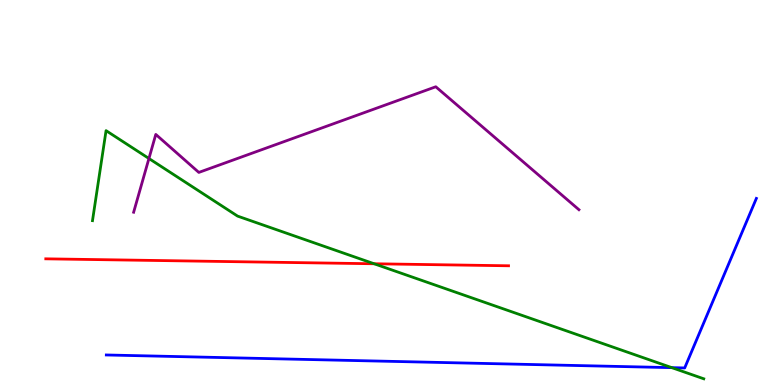[{'lines': ['blue', 'red'], 'intersections': []}, {'lines': ['green', 'red'], 'intersections': [{'x': 4.83, 'y': 3.15}]}, {'lines': ['purple', 'red'], 'intersections': []}, {'lines': ['blue', 'green'], 'intersections': [{'x': 8.67, 'y': 0.45}]}, {'lines': ['blue', 'purple'], 'intersections': []}, {'lines': ['green', 'purple'], 'intersections': [{'x': 1.92, 'y': 5.88}]}]